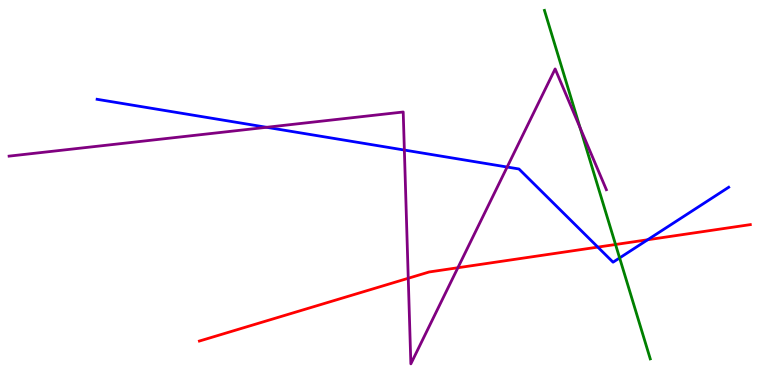[{'lines': ['blue', 'red'], 'intersections': [{'x': 7.71, 'y': 3.58}, {'x': 8.36, 'y': 3.77}]}, {'lines': ['green', 'red'], 'intersections': [{'x': 7.94, 'y': 3.65}]}, {'lines': ['purple', 'red'], 'intersections': [{'x': 5.27, 'y': 2.77}, {'x': 5.91, 'y': 3.05}]}, {'lines': ['blue', 'green'], 'intersections': [{'x': 8.0, 'y': 3.3}]}, {'lines': ['blue', 'purple'], 'intersections': [{'x': 3.44, 'y': 6.69}, {'x': 5.22, 'y': 6.1}, {'x': 6.54, 'y': 5.66}]}, {'lines': ['green', 'purple'], 'intersections': [{'x': 7.48, 'y': 6.68}]}]